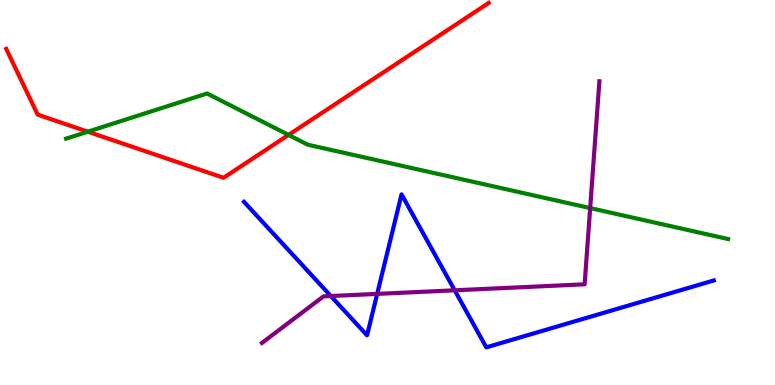[{'lines': ['blue', 'red'], 'intersections': []}, {'lines': ['green', 'red'], 'intersections': [{'x': 1.13, 'y': 6.58}, {'x': 3.72, 'y': 6.5}]}, {'lines': ['purple', 'red'], 'intersections': []}, {'lines': ['blue', 'green'], 'intersections': []}, {'lines': ['blue', 'purple'], 'intersections': [{'x': 4.27, 'y': 2.31}, {'x': 4.87, 'y': 2.37}, {'x': 5.87, 'y': 2.46}]}, {'lines': ['green', 'purple'], 'intersections': [{'x': 7.62, 'y': 4.6}]}]